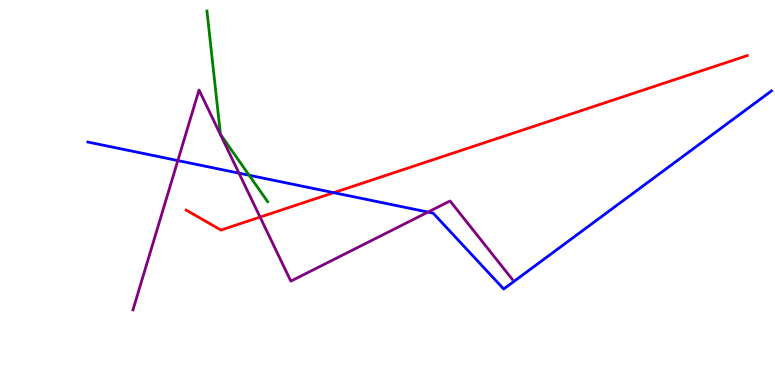[{'lines': ['blue', 'red'], 'intersections': [{'x': 4.31, 'y': 5.0}]}, {'lines': ['green', 'red'], 'intersections': []}, {'lines': ['purple', 'red'], 'intersections': [{'x': 3.36, 'y': 4.36}]}, {'lines': ['blue', 'green'], 'intersections': [{'x': 3.21, 'y': 5.45}]}, {'lines': ['blue', 'purple'], 'intersections': [{'x': 2.29, 'y': 5.83}, {'x': 3.08, 'y': 5.5}, {'x': 5.52, 'y': 4.49}]}, {'lines': ['green', 'purple'], 'intersections': []}]